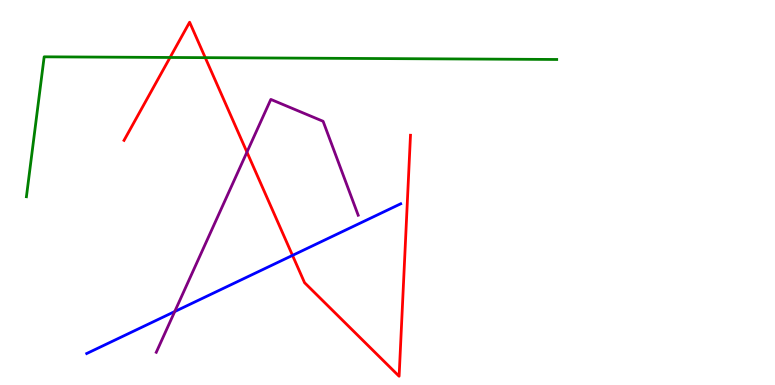[{'lines': ['blue', 'red'], 'intersections': [{'x': 3.77, 'y': 3.37}]}, {'lines': ['green', 'red'], 'intersections': [{'x': 2.19, 'y': 8.51}, {'x': 2.65, 'y': 8.5}]}, {'lines': ['purple', 'red'], 'intersections': [{'x': 3.19, 'y': 6.05}]}, {'lines': ['blue', 'green'], 'intersections': []}, {'lines': ['blue', 'purple'], 'intersections': [{'x': 2.25, 'y': 1.91}]}, {'lines': ['green', 'purple'], 'intersections': []}]